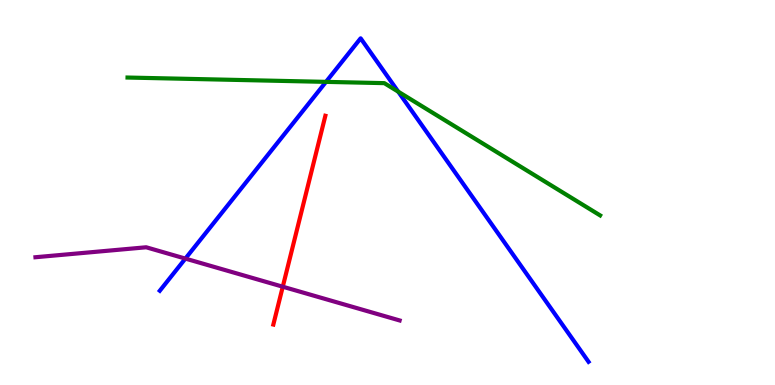[{'lines': ['blue', 'red'], 'intersections': []}, {'lines': ['green', 'red'], 'intersections': []}, {'lines': ['purple', 'red'], 'intersections': [{'x': 3.65, 'y': 2.55}]}, {'lines': ['blue', 'green'], 'intersections': [{'x': 4.21, 'y': 7.87}, {'x': 5.14, 'y': 7.62}]}, {'lines': ['blue', 'purple'], 'intersections': [{'x': 2.39, 'y': 3.28}]}, {'lines': ['green', 'purple'], 'intersections': []}]